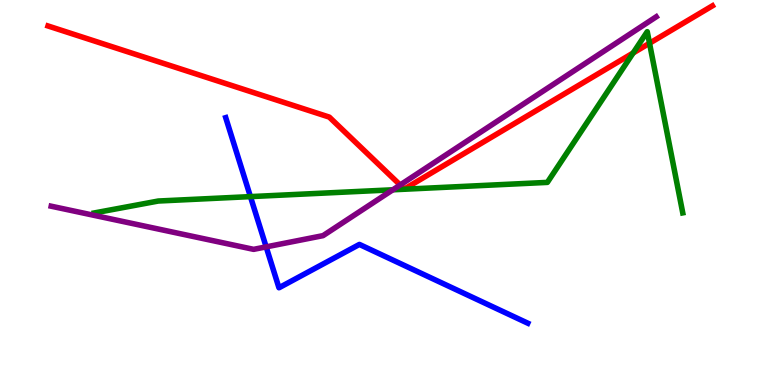[{'lines': ['blue', 'red'], 'intersections': []}, {'lines': ['green', 'red'], 'intersections': [{'x': 8.17, 'y': 8.62}, {'x': 8.38, 'y': 8.88}]}, {'lines': ['purple', 'red'], 'intersections': [{'x': 5.16, 'y': 5.2}]}, {'lines': ['blue', 'green'], 'intersections': [{'x': 3.23, 'y': 4.89}]}, {'lines': ['blue', 'purple'], 'intersections': [{'x': 3.43, 'y': 3.59}]}, {'lines': ['green', 'purple'], 'intersections': [{'x': 5.07, 'y': 5.07}]}]